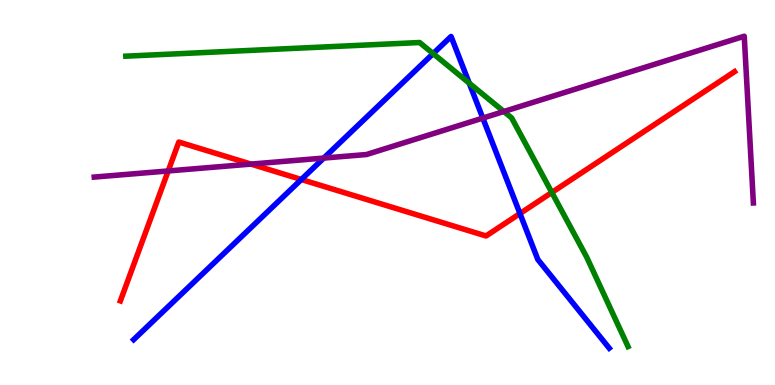[{'lines': ['blue', 'red'], 'intersections': [{'x': 3.89, 'y': 5.34}, {'x': 6.71, 'y': 4.45}]}, {'lines': ['green', 'red'], 'intersections': [{'x': 7.12, 'y': 5.0}]}, {'lines': ['purple', 'red'], 'intersections': [{'x': 2.17, 'y': 5.56}, {'x': 3.24, 'y': 5.74}]}, {'lines': ['blue', 'green'], 'intersections': [{'x': 5.59, 'y': 8.61}, {'x': 6.05, 'y': 7.84}]}, {'lines': ['blue', 'purple'], 'intersections': [{'x': 4.18, 'y': 5.89}, {'x': 6.23, 'y': 6.93}]}, {'lines': ['green', 'purple'], 'intersections': [{'x': 6.5, 'y': 7.1}]}]